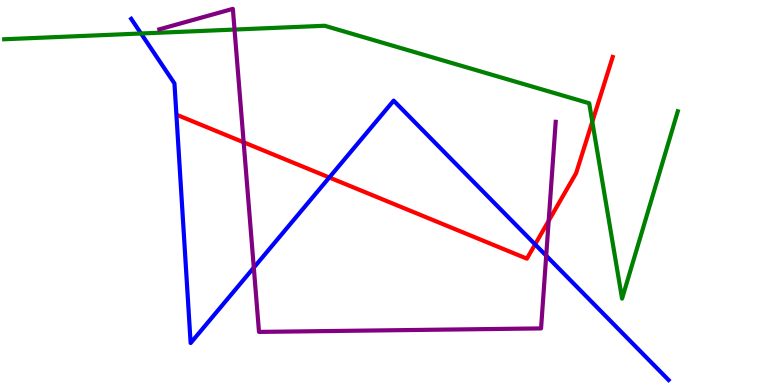[{'lines': ['blue', 'red'], 'intersections': [{'x': 4.25, 'y': 5.39}, {'x': 6.9, 'y': 3.65}]}, {'lines': ['green', 'red'], 'intersections': [{'x': 7.64, 'y': 6.84}]}, {'lines': ['purple', 'red'], 'intersections': [{'x': 3.14, 'y': 6.3}, {'x': 7.08, 'y': 4.26}]}, {'lines': ['blue', 'green'], 'intersections': [{'x': 1.82, 'y': 9.13}]}, {'lines': ['blue', 'purple'], 'intersections': [{'x': 3.27, 'y': 3.05}, {'x': 7.05, 'y': 3.36}]}, {'lines': ['green', 'purple'], 'intersections': [{'x': 3.03, 'y': 9.23}]}]